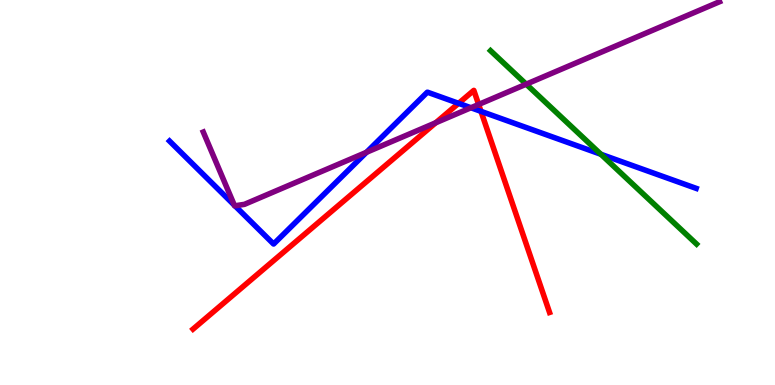[{'lines': ['blue', 'red'], 'intersections': [{'x': 5.92, 'y': 7.32}, {'x': 6.21, 'y': 7.11}]}, {'lines': ['green', 'red'], 'intersections': []}, {'lines': ['purple', 'red'], 'intersections': [{'x': 5.62, 'y': 6.81}, {'x': 6.18, 'y': 7.29}]}, {'lines': ['blue', 'green'], 'intersections': [{'x': 7.75, 'y': 5.99}]}, {'lines': ['blue', 'purple'], 'intersections': [{'x': 3.02, 'y': 4.67}, {'x': 3.03, 'y': 4.65}, {'x': 4.73, 'y': 6.04}, {'x': 6.08, 'y': 7.2}]}, {'lines': ['green', 'purple'], 'intersections': [{'x': 6.79, 'y': 7.81}]}]